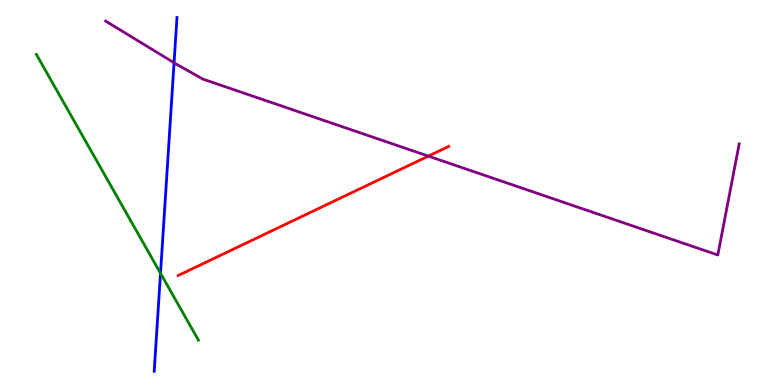[{'lines': ['blue', 'red'], 'intersections': []}, {'lines': ['green', 'red'], 'intersections': []}, {'lines': ['purple', 'red'], 'intersections': [{'x': 5.53, 'y': 5.94}]}, {'lines': ['blue', 'green'], 'intersections': [{'x': 2.07, 'y': 2.9}]}, {'lines': ['blue', 'purple'], 'intersections': [{'x': 2.25, 'y': 8.37}]}, {'lines': ['green', 'purple'], 'intersections': []}]